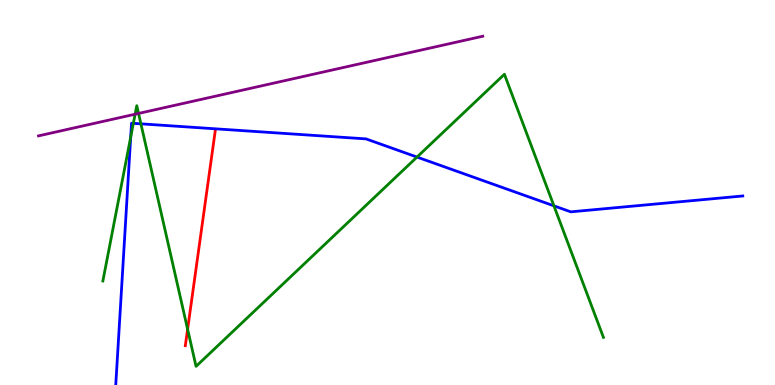[{'lines': ['blue', 'red'], 'intersections': []}, {'lines': ['green', 'red'], 'intersections': [{'x': 2.42, 'y': 1.45}]}, {'lines': ['purple', 'red'], 'intersections': []}, {'lines': ['blue', 'green'], 'intersections': [{'x': 1.69, 'y': 6.44}, {'x': 1.72, 'y': 6.8}, {'x': 1.82, 'y': 6.78}, {'x': 5.38, 'y': 5.92}, {'x': 7.15, 'y': 4.65}]}, {'lines': ['blue', 'purple'], 'intersections': []}, {'lines': ['green', 'purple'], 'intersections': [{'x': 1.74, 'y': 7.03}, {'x': 1.79, 'y': 7.05}]}]